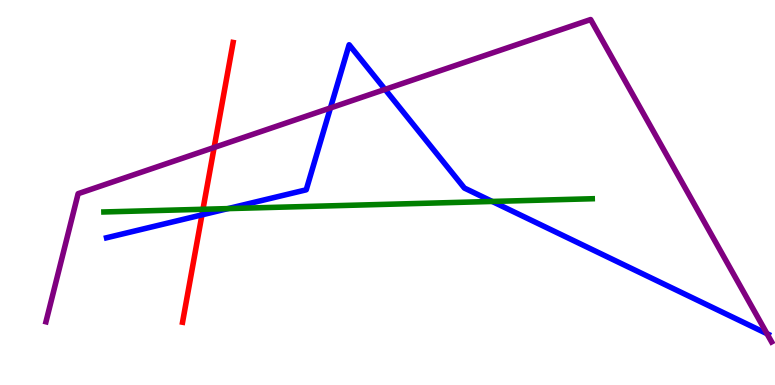[{'lines': ['blue', 'red'], 'intersections': [{'x': 2.61, 'y': 4.42}]}, {'lines': ['green', 'red'], 'intersections': [{'x': 2.62, 'y': 4.56}]}, {'lines': ['purple', 'red'], 'intersections': [{'x': 2.76, 'y': 6.17}]}, {'lines': ['blue', 'green'], 'intersections': [{'x': 2.94, 'y': 4.58}, {'x': 6.35, 'y': 4.77}]}, {'lines': ['blue', 'purple'], 'intersections': [{'x': 4.26, 'y': 7.2}, {'x': 4.97, 'y': 7.68}, {'x': 9.9, 'y': 1.33}]}, {'lines': ['green', 'purple'], 'intersections': []}]